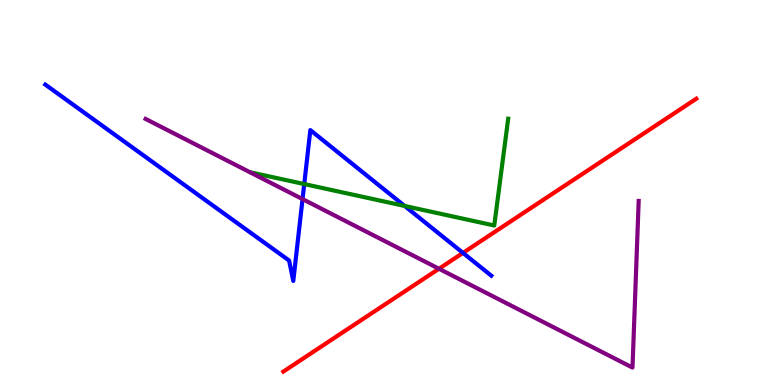[{'lines': ['blue', 'red'], 'intersections': [{'x': 5.97, 'y': 3.43}]}, {'lines': ['green', 'red'], 'intersections': []}, {'lines': ['purple', 'red'], 'intersections': [{'x': 5.66, 'y': 3.02}]}, {'lines': ['blue', 'green'], 'intersections': [{'x': 3.93, 'y': 5.22}, {'x': 5.22, 'y': 4.65}]}, {'lines': ['blue', 'purple'], 'intersections': [{'x': 3.9, 'y': 4.83}]}, {'lines': ['green', 'purple'], 'intersections': []}]